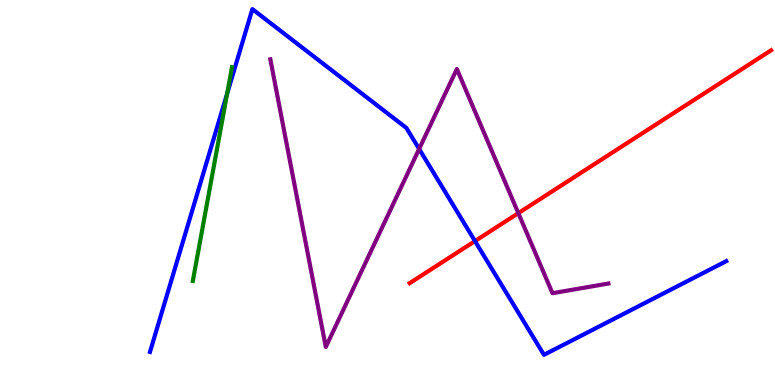[{'lines': ['blue', 'red'], 'intersections': [{'x': 6.13, 'y': 3.74}]}, {'lines': ['green', 'red'], 'intersections': []}, {'lines': ['purple', 'red'], 'intersections': [{'x': 6.69, 'y': 4.46}]}, {'lines': ['blue', 'green'], 'intersections': [{'x': 2.93, 'y': 7.57}]}, {'lines': ['blue', 'purple'], 'intersections': [{'x': 5.41, 'y': 6.13}]}, {'lines': ['green', 'purple'], 'intersections': []}]